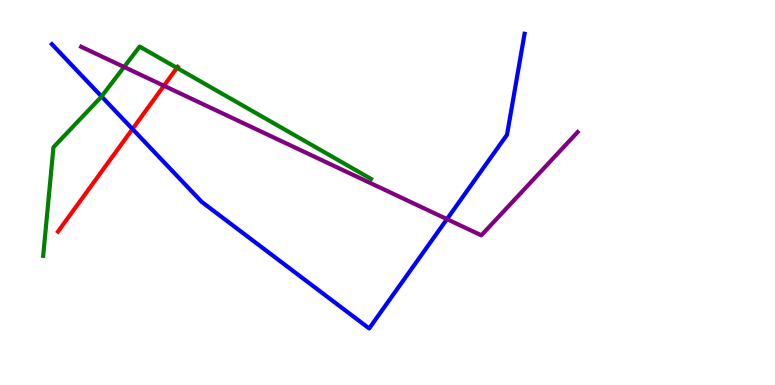[{'lines': ['blue', 'red'], 'intersections': [{'x': 1.71, 'y': 6.65}]}, {'lines': ['green', 'red'], 'intersections': [{'x': 2.28, 'y': 8.24}]}, {'lines': ['purple', 'red'], 'intersections': [{'x': 2.12, 'y': 7.77}]}, {'lines': ['blue', 'green'], 'intersections': [{'x': 1.31, 'y': 7.49}]}, {'lines': ['blue', 'purple'], 'intersections': [{'x': 5.77, 'y': 4.31}]}, {'lines': ['green', 'purple'], 'intersections': [{'x': 1.6, 'y': 8.26}]}]